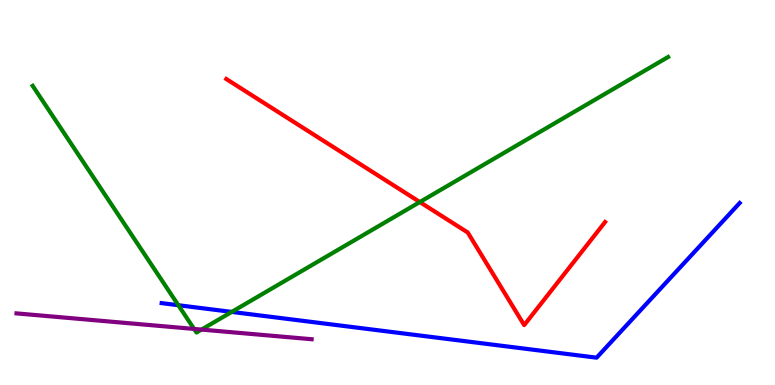[{'lines': ['blue', 'red'], 'intersections': []}, {'lines': ['green', 'red'], 'intersections': [{'x': 5.42, 'y': 4.75}]}, {'lines': ['purple', 'red'], 'intersections': []}, {'lines': ['blue', 'green'], 'intersections': [{'x': 2.3, 'y': 2.07}, {'x': 2.99, 'y': 1.9}]}, {'lines': ['blue', 'purple'], 'intersections': []}, {'lines': ['green', 'purple'], 'intersections': [{'x': 2.5, 'y': 1.46}, {'x': 2.6, 'y': 1.44}]}]